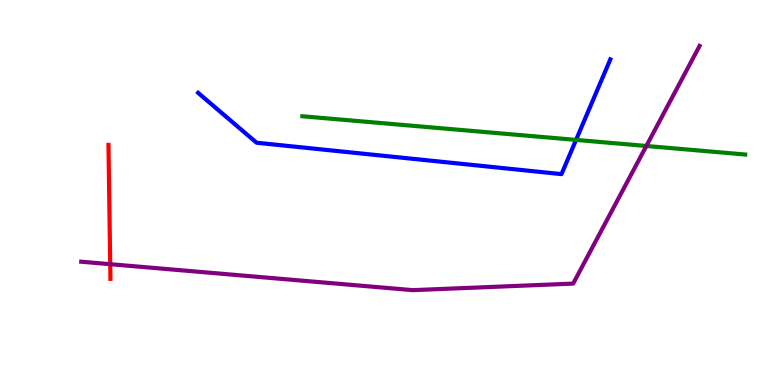[{'lines': ['blue', 'red'], 'intersections': []}, {'lines': ['green', 'red'], 'intersections': []}, {'lines': ['purple', 'red'], 'intersections': [{'x': 1.42, 'y': 3.14}]}, {'lines': ['blue', 'green'], 'intersections': [{'x': 7.43, 'y': 6.37}]}, {'lines': ['blue', 'purple'], 'intersections': []}, {'lines': ['green', 'purple'], 'intersections': [{'x': 8.34, 'y': 6.21}]}]